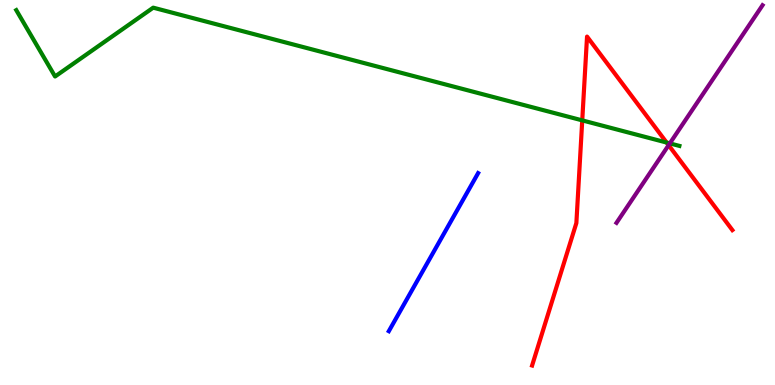[{'lines': ['blue', 'red'], 'intersections': []}, {'lines': ['green', 'red'], 'intersections': [{'x': 7.51, 'y': 6.87}, {'x': 8.6, 'y': 6.3}]}, {'lines': ['purple', 'red'], 'intersections': [{'x': 8.63, 'y': 6.23}]}, {'lines': ['blue', 'green'], 'intersections': []}, {'lines': ['blue', 'purple'], 'intersections': []}, {'lines': ['green', 'purple'], 'intersections': [{'x': 8.64, 'y': 6.28}]}]